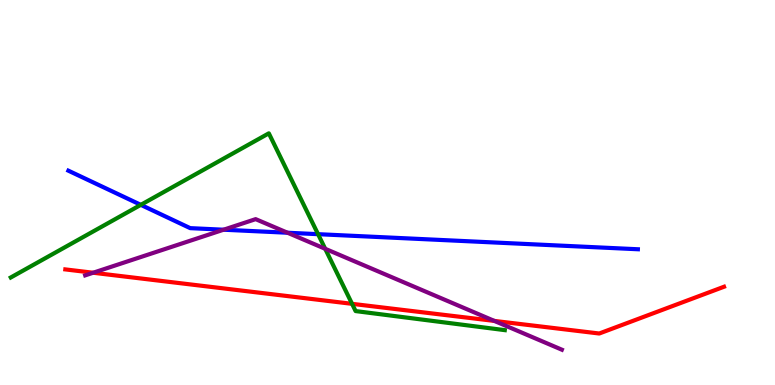[{'lines': ['blue', 'red'], 'intersections': []}, {'lines': ['green', 'red'], 'intersections': [{'x': 4.54, 'y': 2.11}]}, {'lines': ['purple', 'red'], 'intersections': [{'x': 1.2, 'y': 2.92}, {'x': 6.38, 'y': 1.66}]}, {'lines': ['blue', 'green'], 'intersections': [{'x': 1.82, 'y': 4.68}, {'x': 4.1, 'y': 3.92}]}, {'lines': ['blue', 'purple'], 'intersections': [{'x': 2.88, 'y': 4.03}, {'x': 3.71, 'y': 3.95}]}, {'lines': ['green', 'purple'], 'intersections': [{'x': 4.2, 'y': 3.54}]}]